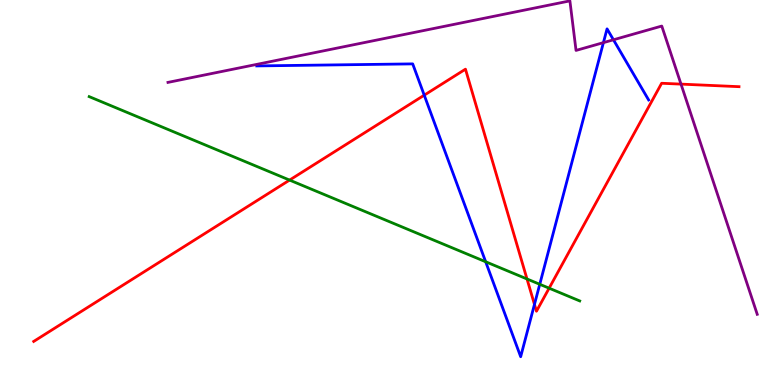[{'lines': ['blue', 'red'], 'intersections': [{'x': 5.47, 'y': 7.53}, {'x': 6.9, 'y': 2.09}]}, {'lines': ['green', 'red'], 'intersections': [{'x': 3.74, 'y': 5.32}, {'x': 6.8, 'y': 2.75}, {'x': 7.09, 'y': 2.51}]}, {'lines': ['purple', 'red'], 'intersections': [{'x': 8.79, 'y': 7.82}]}, {'lines': ['blue', 'green'], 'intersections': [{'x': 6.27, 'y': 3.2}, {'x': 6.96, 'y': 2.62}]}, {'lines': ['blue', 'purple'], 'intersections': [{'x': 7.79, 'y': 8.89}, {'x': 7.92, 'y': 8.97}]}, {'lines': ['green', 'purple'], 'intersections': []}]